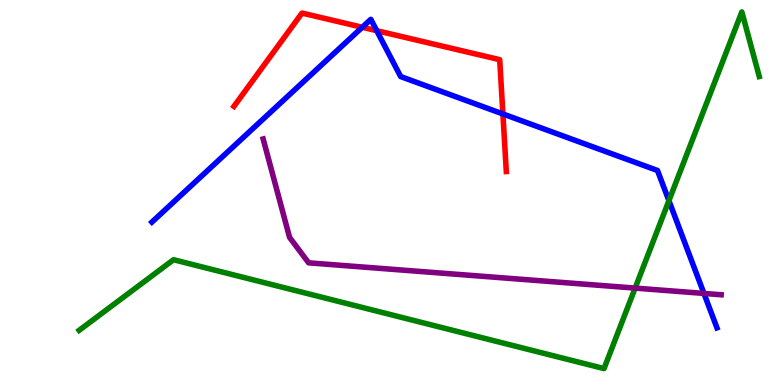[{'lines': ['blue', 'red'], 'intersections': [{'x': 4.67, 'y': 9.29}, {'x': 4.86, 'y': 9.2}, {'x': 6.49, 'y': 7.04}]}, {'lines': ['green', 'red'], 'intersections': []}, {'lines': ['purple', 'red'], 'intersections': []}, {'lines': ['blue', 'green'], 'intersections': [{'x': 8.63, 'y': 4.79}]}, {'lines': ['blue', 'purple'], 'intersections': [{'x': 9.08, 'y': 2.38}]}, {'lines': ['green', 'purple'], 'intersections': [{'x': 8.2, 'y': 2.52}]}]